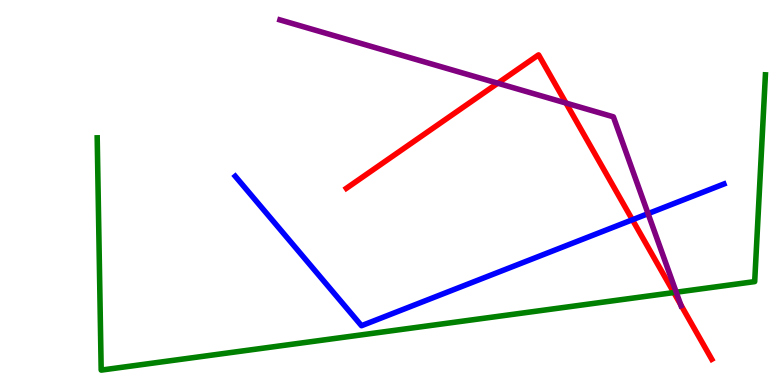[{'lines': ['blue', 'red'], 'intersections': [{'x': 8.16, 'y': 4.29}]}, {'lines': ['green', 'red'], 'intersections': [{'x': 8.69, 'y': 2.4}]}, {'lines': ['purple', 'red'], 'intersections': [{'x': 6.42, 'y': 7.84}, {'x': 7.3, 'y': 7.32}, {'x': 8.78, 'y': 2.09}]}, {'lines': ['blue', 'green'], 'intersections': []}, {'lines': ['blue', 'purple'], 'intersections': [{'x': 8.36, 'y': 4.45}]}, {'lines': ['green', 'purple'], 'intersections': [{'x': 8.73, 'y': 2.41}]}]